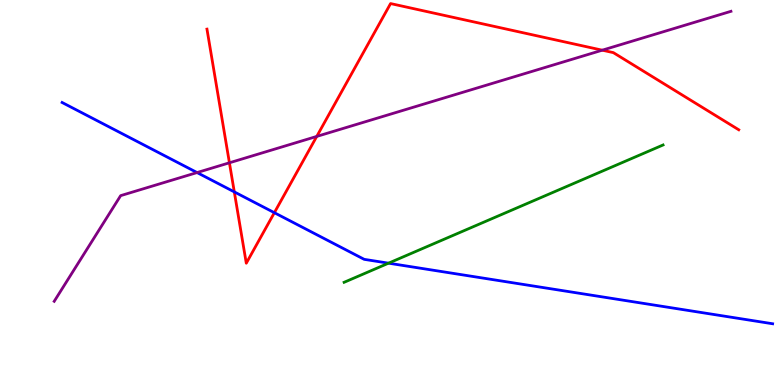[{'lines': ['blue', 'red'], 'intersections': [{'x': 3.02, 'y': 5.02}, {'x': 3.54, 'y': 4.48}]}, {'lines': ['green', 'red'], 'intersections': []}, {'lines': ['purple', 'red'], 'intersections': [{'x': 2.96, 'y': 5.77}, {'x': 4.09, 'y': 6.46}, {'x': 7.77, 'y': 8.7}]}, {'lines': ['blue', 'green'], 'intersections': [{'x': 5.01, 'y': 3.16}]}, {'lines': ['blue', 'purple'], 'intersections': [{'x': 2.54, 'y': 5.52}]}, {'lines': ['green', 'purple'], 'intersections': []}]